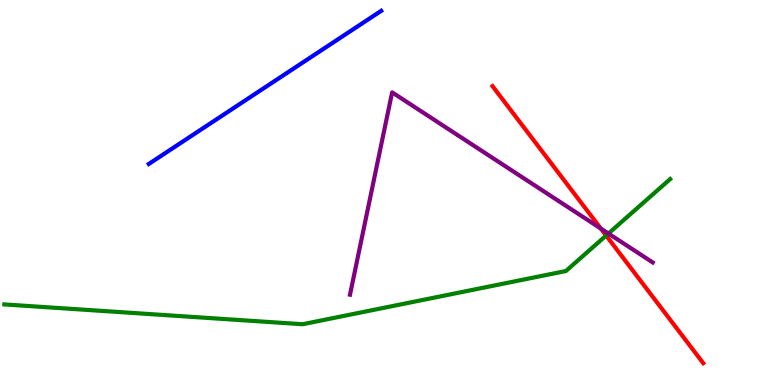[{'lines': ['blue', 'red'], 'intersections': []}, {'lines': ['green', 'red'], 'intersections': [{'x': 7.82, 'y': 3.88}]}, {'lines': ['purple', 'red'], 'intersections': [{'x': 7.75, 'y': 4.06}]}, {'lines': ['blue', 'green'], 'intersections': []}, {'lines': ['blue', 'purple'], 'intersections': []}, {'lines': ['green', 'purple'], 'intersections': [{'x': 7.85, 'y': 3.93}]}]